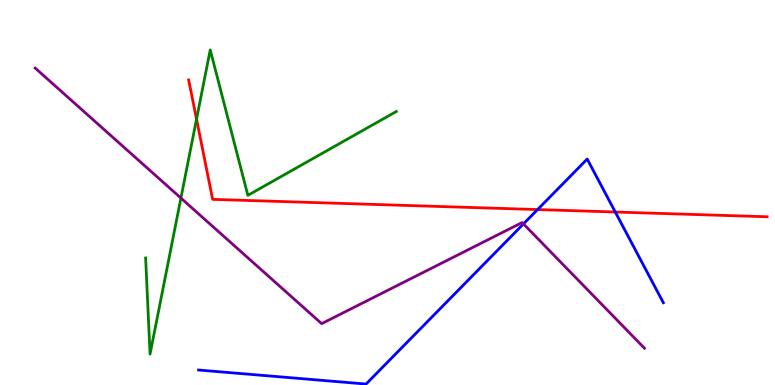[{'lines': ['blue', 'red'], 'intersections': [{'x': 6.94, 'y': 4.56}, {'x': 7.94, 'y': 4.49}]}, {'lines': ['green', 'red'], 'intersections': [{'x': 2.54, 'y': 6.91}]}, {'lines': ['purple', 'red'], 'intersections': []}, {'lines': ['blue', 'green'], 'intersections': []}, {'lines': ['blue', 'purple'], 'intersections': [{'x': 6.75, 'y': 4.18}]}, {'lines': ['green', 'purple'], 'intersections': [{'x': 2.33, 'y': 4.86}]}]